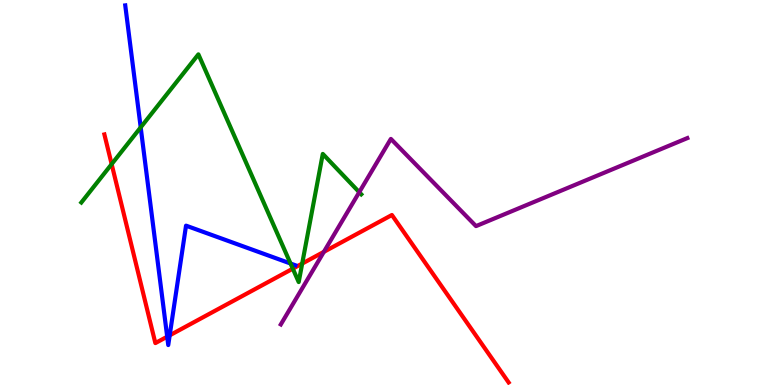[{'lines': ['blue', 'red'], 'intersections': [{'x': 2.16, 'y': 1.25}, {'x': 2.19, 'y': 1.29}]}, {'lines': ['green', 'red'], 'intersections': [{'x': 1.44, 'y': 5.74}, {'x': 3.78, 'y': 3.02}, {'x': 3.9, 'y': 3.15}]}, {'lines': ['purple', 'red'], 'intersections': [{'x': 4.18, 'y': 3.46}]}, {'lines': ['blue', 'green'], 'intersections': [{'x': 1.82, 'y': 6.69}, {'x': 3.75, 'y': 3.16}]}, {'lines': ['blue', 'purple'], 'intersections': []}, {'lines': ['green', 'purple'], 'intersections': [{'x': 4.64, 'y': 5.01}]}]